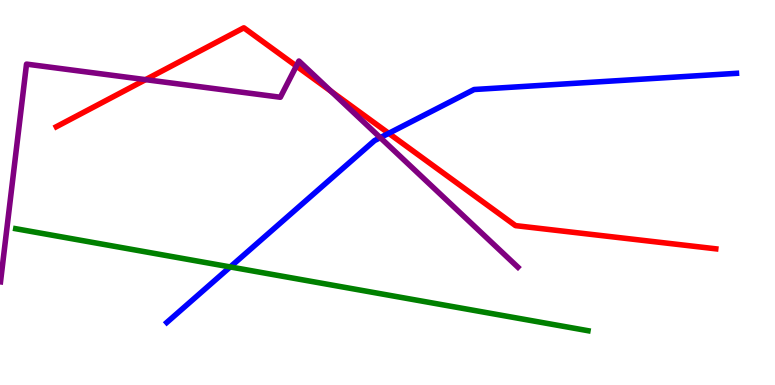[{'lines': ['blue', 'red'], 'intersections': [{'x': 5.02, 'y': 6.54}]}, {'lines': ['green', 'red'], 'intersections': []}, {'lines': ['purple', 'red'], 'intersections': [{'x': 1.88, 'y': 7.93}, {'x': 3.82, 'y': 8.28}, {'x': 4.27, 'y': 7.63}]}, {'lines': ['blue', 'green'], 'intersections': [{'x': 2.97, 'y': 3.07}]}, {'lines': ['blue', 'purple'], 'intersections': [{'x': 4.91, 'y': 6.42}]}, {'lines': ['green', 'purple'], 'intersections': []}]